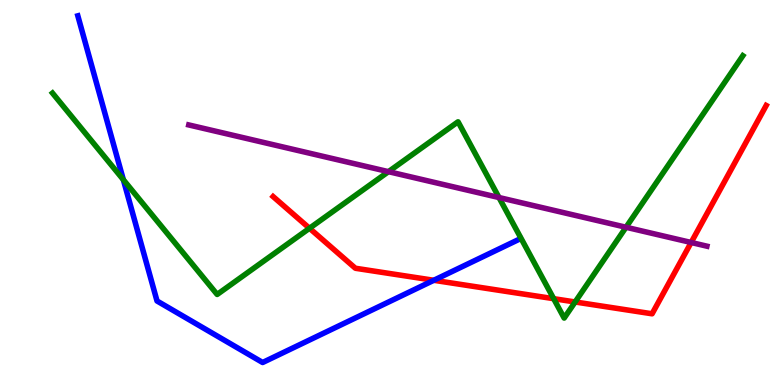[{'lines': ['blue', 'red'], 'intersections': [{'x': 5.6, 'y': 2.72}]}, {'lines': ['green', 'red'], 'intersections': [{'x': 3.99, 'y': 4.07}, {'x': 7.14, 'y': 2.24}, {'x': 7.42, 'y': 2.16}]}, {'lines': ['purple', 'red'], 'intersections': [{'x': 8.92, 'y': 3.7}]}, {'lines': ['blue', 'green'], 'intersections': [{'x': 1.59, 'y': 5.33}]}, {'lines': ['blue', 'purple'], 'intersections': []}, {'lines': ['green', 'purple'], 'intersections': [{'x': 5.01, 'y': 5.54}, {'x': 6.44, 'y': 4.87}, {'x': 8.08, 'y': 4.1}]}]